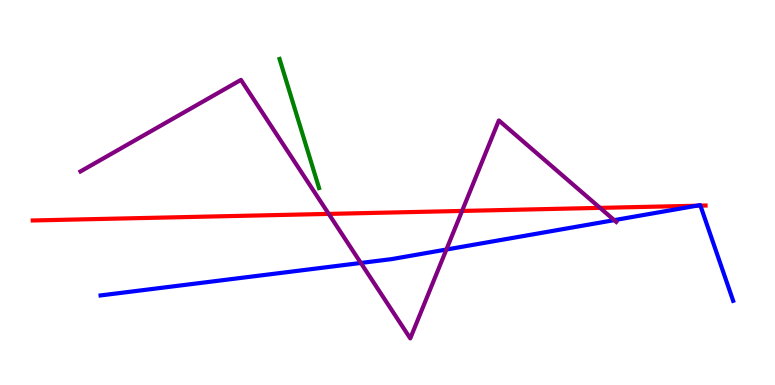[{'lines': ['blue', 'red'], 'intersections': [{'x': 8.99, 'y': 4.66}, {'x': 9.04, 'y': 4.66}]}, {'lines': ['green', 'red'], 'intersections': []}, {'lines': ['purple', 'red'], 'intersections': [{'x': 4.24, 'y': 4.44}, {'x': 5.96, 'y': 4.52}, {'x': 7.74, 'y': 4.6}]}, {'lines': ['blue', 'green'], 'intersections': []}, {'lines': ['blue', 'purple'], 'intersections': [{'x': 4.66, 'y': 3.17}, {'x': 5.76, 'y': 3.52}, {'x': 7.93, 'y': 4.28}]}, {'lines': ['green', 'purple'], 'intersections': []}]